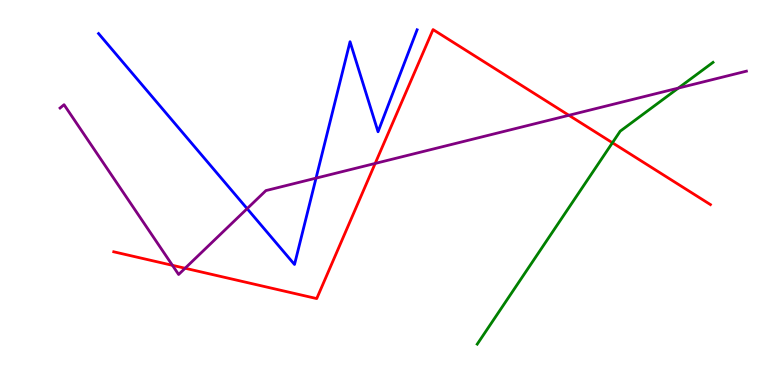[{'lines': ['blue', 'red'], 'intersections': []}, {'lines': ['green', 'red'], 'intersections': [{'x': 7.9, 'y': 6.29}]}, {'lines': ['purple', 'red'], 'intersections': [{'x': 2.23, 'y': 3.11}, {'x': 2.39, 'y': 3.03}, {'x': 4.84, 'y': 5.75}, {'x': 7.34, 'y': 7.01}]}, {'lines': ['blue', 'green'], 'intersections': []}, {'lines': ['blue', 'purple'], 'intersections': [{'x': 3.19, 'y': 4.58}, {'x': 4.08, 'y': 5.37}]}, {'lines': ['green', 'purple'], 'intersections': [{'x': 8.75, 'y': 7.71}]}]